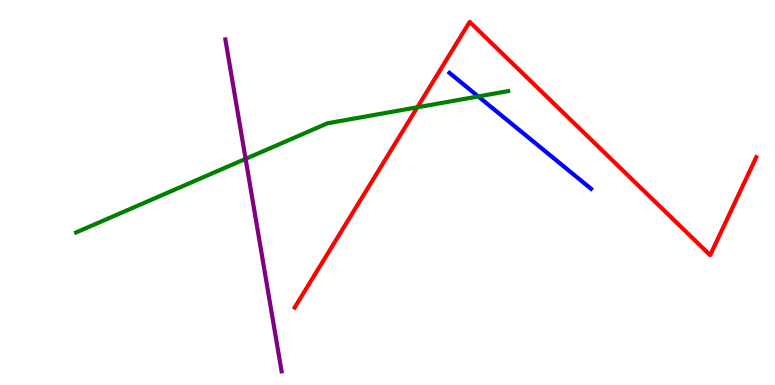[{'lines': ['blue', 'red'], 'intersections': []}, {'lines': ['green', 'red'], 'intersections': [{'x': 5.39, 'y': 7.21}]}, {'lines': ['purple', 'red'], 'intersections': []}, {'lines': ['blue', 'green'], 'intersections': [{'x': 6.17, 'y': 7.5}]}, {'lines': ['blue', 'purple'], 'intersections': []}, {'lines': ['green', 'purple'], 'intersections': [{'x': 3.17, 'y': 5.87}]}]